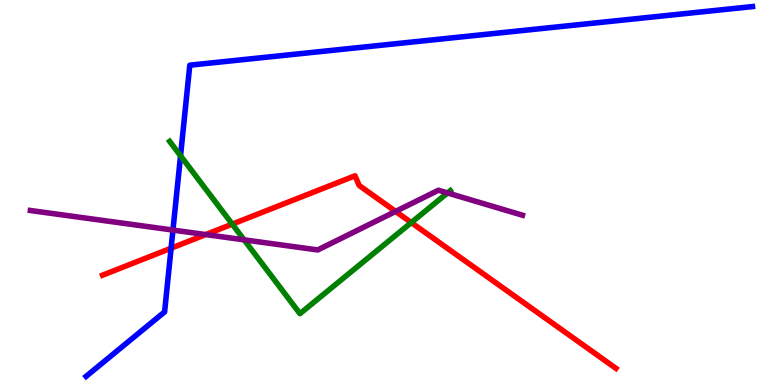[{'lines': ['blue', 'red'], 'intersections': [{'x': 2.21, 'y': 3.55}]}, {'lines': ['green', 'red'], 'intersections': [{'x': 3.0, 'y': 4.18}, {'x': 5.31, 'y': 4.22}]}, {'lines': ['purple', 'red'], 'intersections': [{'x': 2.65, 'y': 3.91}, {'x': 5.1, 'y': 4.51}]}, {'lines': ['blue', 'green'], 'intersections': [{'x': 2.33, 'y': 5.95}]}, {'lines': ['blue', 'purple'], 'intersections': [{'x': 2.23, 'y': 4.02}]}, {'lines': ['green', 'purple'], 'intersections': [{'x': 3.15, 'y': 3.77}, {'x': 5.77, 'y': 4.99}]}]